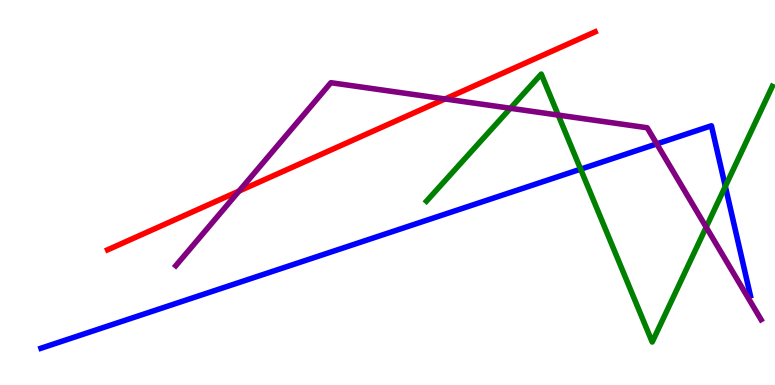[{'lines': ['blue', 'red'], 'intersections': []}, {'lines': ['green', 'red'], 'intersections': []}, {'lines': ['purple', 'red'], 'intersections': [{'x': 3.08, 'y': 5.04}, {'x': 5.74, 'y': 7.43}]}, {'lines': ['blue', 'green'], 'intersections': [{'x': 7.49, 'y': 5.61}, {'x': 9.36, 'y': 5.16}]}, {'lines': ['blue', 'purple'], 'intersections': [{'x': 8.47, 'y': 6.26}]}, {'lines': ['green', 'purple'], 'intersections': [{'x': 6.59, 'y': 7.19}, {'x': 7.2, 'y': 7.01}, {'x': 9.11, 'y': 4.1}]}]